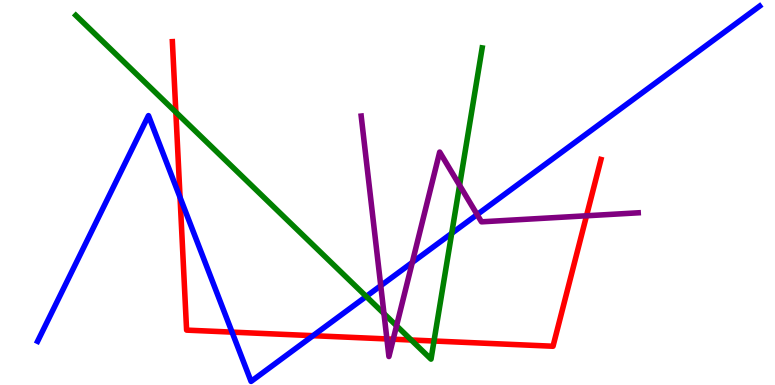[{'lines': ['blue', 'red'], 'intersections': [{'x': 2.32, 'y': 4.87}, {'x': 2.99, 'y': 1.37}, {'x': 4.04, 'y': 1.28}]}, {'lines': ['green', 'red'], 'intersections': [{'x': 2.27, 'y': 7.09}, {'x': 5.31, 'y': 1.17}, {'x': 5.6, 'y': 1.14}]}, {'lines': ['purple', 'red'], 'intersections': [{'x': 4.99, 'y': 1.2}, {'x': 5.07, 'y': 1.19}, {'x': 7.57, 'y': 4.4}]}, {'lines': ['blue', 'green'], 'intersections': [{'x': 4.73, 'y': 2.3}, {'x': 5.83, 'y': 3.94}]}, {'lines': ['blue', 'purple'], 'intersections': [{'x': 4.91, 'y': 2.58}, {'x': 5.32, 'y': 3.18}, {'x': 6.16, 'y': 4.43}]}, {'lines': ['green', 'purple'], 'intersections': [{'x': 4.95, 'y': 1.85}, {'x': 5.12, 'y': 1.54}, {'x': 5.93, 'y': 5.19}]}]